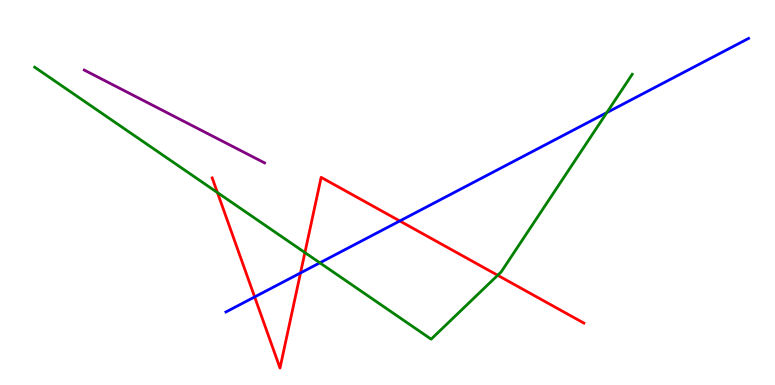[{'lines': ['blue', 'red'], 'intersections': [{'x': 3.29, 'y': 2.29}, {'x': 3.88, 'y': 2.91}, {'x': 5.16, 'y': 4.26}]}, {'lines': ['green', 'red'], 'intersections': [{'x': 2.81, 'y': 5.0}, {'x': 3.93, 'y': 3.44}, {'x': 6.42, 'y': 2.85}]}, {'lines': ['purple', 'red'], 'intersections': []}, {'lines': ['blue', 'green'], 'intersections': [{'x': 4.13, 'y': 3.17}, {'x': 7.83, 'y': 7.08}]}, {'lines': ['blue', 'purple'], 'intersections': []}, {'lines': ['green', 'purple'], 'intersections': []}]